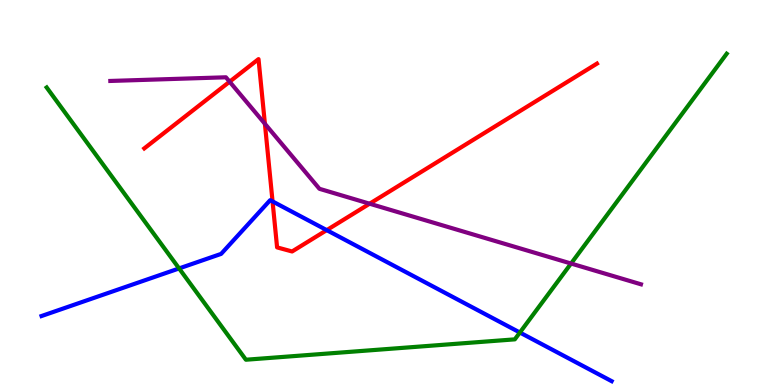[{'lines': ['blue', 'red'], 'intersections': [{'x': 3.52, 'y': 4.77}, {'x': 4.22, 'y': 4.02}]}, {'lines': ['green', 'red'], 'intersections': []}, {'lines': ['purple', 'red'], 'intersections': [{'x': 2.96, 'y': 7.88}, {'x': 3.42, 'y': 6.78}, {'x': 4.77, 'y': 4.71}]}, {'lines': ['blue', 'green'], 'intersections': [{'x': 2.31, 'y': 3.03}, {'x': 6.71, 'y': 1.36}]}, {'lines': ['blue', 'purple'], 'intersections': []}, {'lines': ['green', 'purple'], 'intersections': [{'x': 7.37, 'y': 3.15}]}]